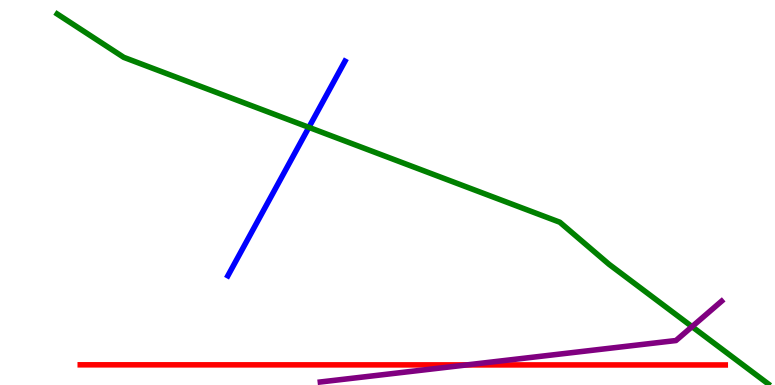[{'lines': ['blue', 'red'], 'intersections': []}, {'lines': ['green', 'red'], 'intersections': []}, {'lines': ['purple', 'red'], 'intersections': [{'x': 6.02, 'y': 0.522}]}, {'lines': ['blue', 'green'], 'intersections': [{'x': 3.99, 'y': 6.69}]}, {'lines': ['blue', 'purple'], 'intersections': []}, {'lines': ['green', 'purple'], 'intersections': [{'x': 8.93, 'y': 1.52}]}]